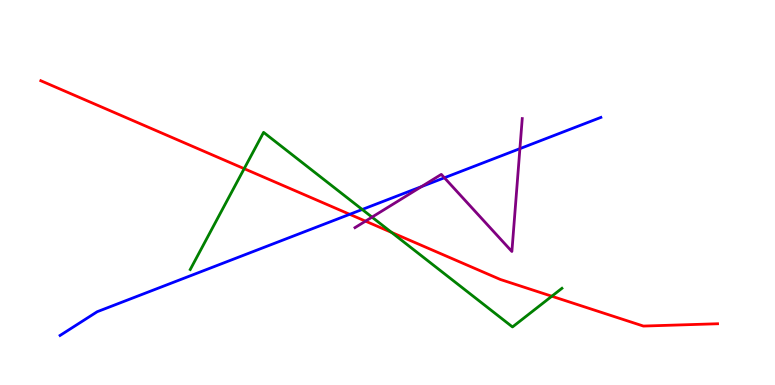[{'lines': ['blue', 'red'], 'intersections': [{'x': 4.51, 'y': 4.43}]}, {'lines': ['green', 'red'], 'intersections': [{'x': 3.15, 'y': 5.62}, {'x': 5.05, 'y': 3.96}, {'x': 7.12, 'y': 2.31}]}, {'lines': ['purple', 'red'], 'intersections': [{'x': 4.72, 'y': 4.26}]}, {'lines': ['blue', 'green'], 'intersections': [{'x': 4.67, 'y': 4.56}]}, {'lines': ['blue', 'purple'], 'intersections': [{'x': 5.44, 'y': 5.15}, {'x': 5.73, 'y': 5.38}, {'x': 6.71, 'y': 6.14}]}, {'lines': ['green', 'purple'], 'intersections': [{'x': 4.8, 'y': 4.36}]}]